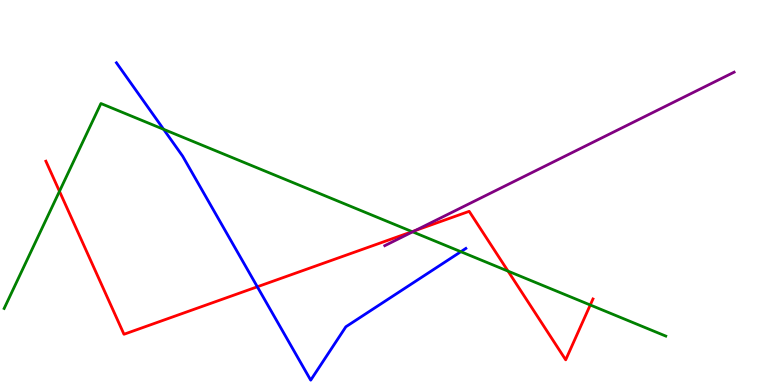[{'lines': ['blue', 'red'], 'intersections': [{'x': 3.32, 'y': 2.55}]}, {'lines': ['green', 'red'], 'intersections': [{'x': 0.767, 'y': 5.03}, {'x': 5.32, 'y': 3.98}, {'x': 6.56, 'y': 2.96}, {'x': 7.62, 'y': 2.08}]}, {'lines': ['purple', 'red'], 'intersections': [{'x': 5.36, 'y': 4.01}]}, {'lines': ['blue', 'green'], 'intersections': [{'x': 2.11, 'y': 6.64}, {'x': 5.95, 'y': 3.46}]}, {'lines': ['blue', 'purple'], 'intersections': []}, {'lines': ['green', 'purple'], 'intersections': [{'x': 5.32, 'y': 3.98}]}]